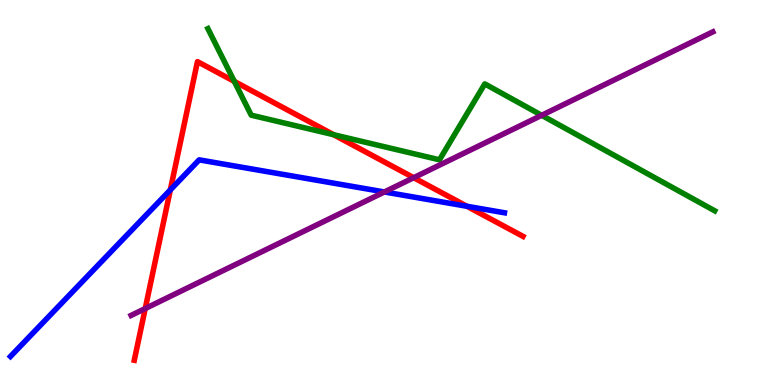[{'lines': ['blue', 'red'], 'intersections': [{'x': 2.2, 'y': 5.07}, {'x': 6.02, 'y': 4.64}]}, {'lines': ['green', 'red'], 'intersections': [{'x': 3.02, 'y': 7.89}, {'x': 4.3, 'y': 6.5}]}, {'lines': ['purple', 'red'], 'intersections': [{'x': 1.87, 'y': 1.99}, {'x': 5.34, 'y': 5.38}]}, {'lines': ['blue', 'green'], 'intersections': []}, {'lines': ['blue', 'purple'], 'intersections': [{'x': 4.96, 'y': 5.01}]}, {'lines': ['green', 'purple'], 'intersections': [{'x': 6.99, 'y': 7.01}]}]